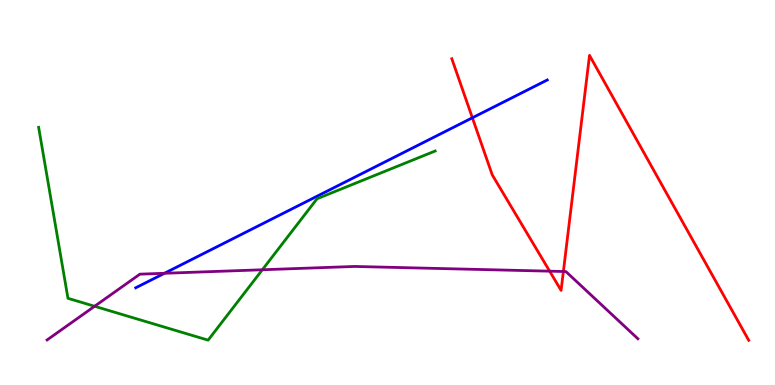[{'lines': ['blue', 'red'], 'intersections': [{'x': 6.1, 'y': 6.94}]}, {'lines': ['green', 'red'], 'intersections': []}, {'lines': ['purple', 'red'], 'intersections': [{'x': 7.09, 'y': 2.96}, {'x': 7.27, 'y': 2.95}]}, {'lines': ['blue', 'green'], 'intersections': []}, {'lines': ['blue', 'purple'], 'intersections': [{'x': 2.12, 'y': 2.9}]}, {'lines': ['green', 'purple'], 'intersections': [{'x': 1.22, 'y': 2.04}, {'x': 3.38, 'y': 2.99}]}]